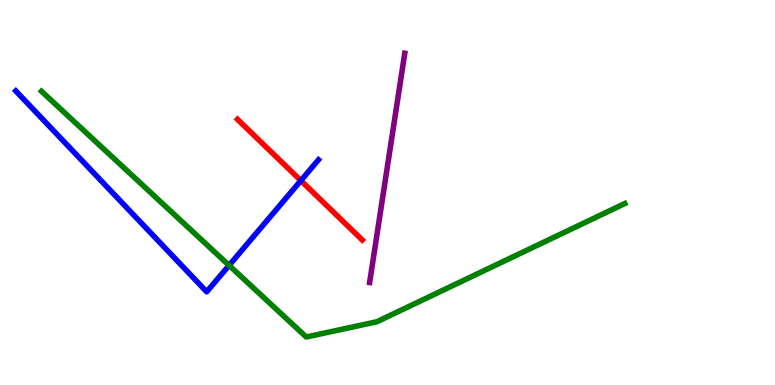[{'lines': ['blue', 'red'], 'intersections': [{'x': 3.88, 'y': 5.31}]}, {'lines': ['green', 'red'], 'intersections': []}, {'lines': ['purple', 'red'], 'intersections': []}, {'lines': ['blue', 'green'], 'intersections': [{'x': 2.96, 'y': 3.11}]}, {'lines': ['blue', 'purple'], 'intersections': []}, {'lines': ['green', 'purple'], 'intersections': []}]